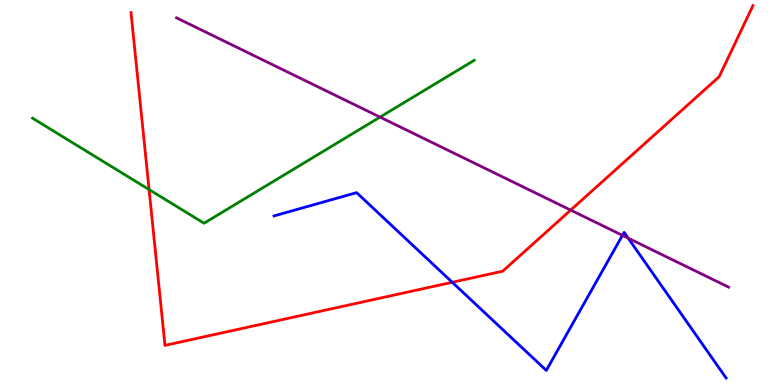[{'lines': ['blue', 'red'], 'intersections': [{'x': 5.84, 'y': 2.67}]}, {'lines': ['green', 'red'], 'intersections': [{'x': 1.92, 'y': 5.08}]}, {'lines': ['purple', 'red'], 'intersections': [{'x': 7.36, 'y': 4.54}]}, {'lines': ['blue', 'green'], 'intersections': []}, {'lines': ['blue', 'purple'], 'intersections': [{'x': 8.03, 'y': 3.89}, {'x': 8.11, 'y': 3.81}]}, {'lines': ['green', 'purple'], 'intersections': [{'x': 4.9, 'y': 6.96}]}]